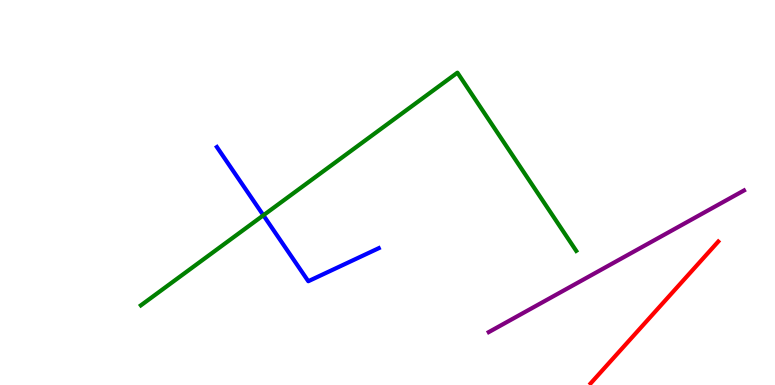[{'lines': ['blue', 'red'], 'intersections': []}, {'lines': ['green', 'red'], 'intersections': []}, {'lines': ['purple', 'red'], 'intersections': []}, {'lines': ['blue', 'green'], 'intersections': [{'x': 3.4, 'y': 4.41}]}, {'lines': ['blue', 'purple'], 'intersections': []}, {'lines': ['green', 'purple'], 'intersections': []}]